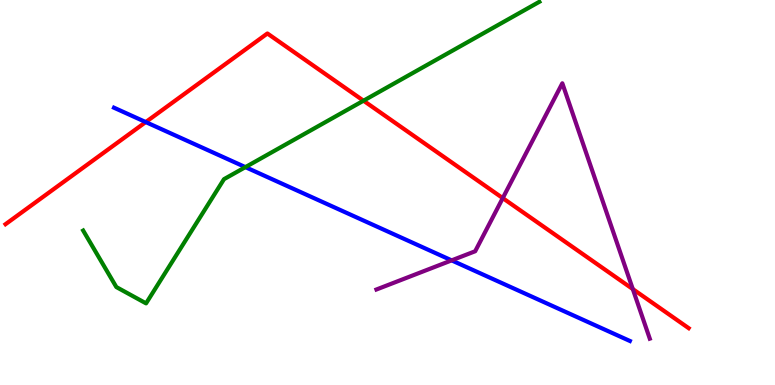[{'lines': ['blue', 'red'], 'intersections': [{'x': 1.88, 'y': 6.83}]}, {'lines': ['green', 'red'], 'intersections': [{'x': 4.69, 'y': 7.38}]}, {'lines': ['purple', 'red'], 'intersections': [{'x': 6.49, 'y': 4.85}, {'x': 8.17, 'y': 2.49}]}, {'lines': ['blue', 'green'], 'intersections': [{'x': 3.17, 'y': 5.66}]}, {'lines': ['blue', 'purple'], 'intersections': [{'x': 5.83, 'y': 3.24}]}, {'lines': ['green', 'purple'], 'intersections': []}]